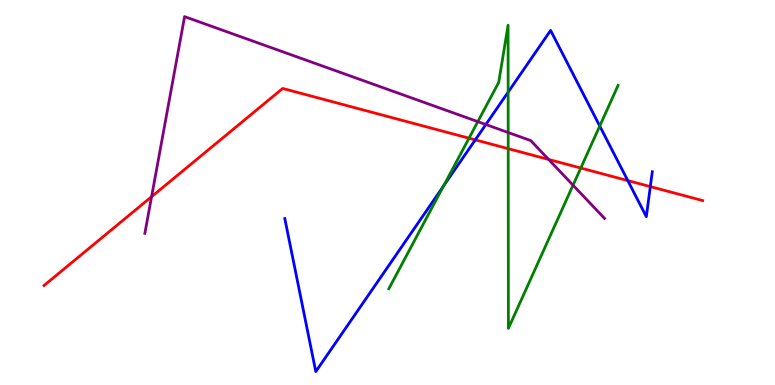[{'lines': ['blue', 'red'], 'intersections': [{'x': 6.13, 'y': 6.37}, {'x': 8.1, 'y': 5.31}, {'x': 8.39, 'y': 5.15}]}, {'lines': ['green', 'red'], 'intersections': [{'x': 6.05, 'y': 6.41}, {'x': 6.56, 'y': 6.14}, {'x': 7.49, 'y': 5.64}]}, {'lines': ['purple', 'red'], 'intersections': [{'x': 1.96, 'y': 4.89}, {'x': 7.08, 'y': 5.86}]}, {'lines': ['blue', 'green'], 'intersections': [{'x': 5.72, 'y': 5.17}, {'x': 6.56, 'y': 7.61}, {'x': 7.74, 'y': 6.73}]}, {'lines': ['blue', 'purple'], 'intersections': [{'x': 6.27, 'y': 6.77}]}, {'lines': ['green', 'purple'], 'intersections': [{'x': 6.17, 'y': 6.84}, {'x': 6.56, 'y': 6.56}, {'x': 7.39, 'y': 5.19}]}]